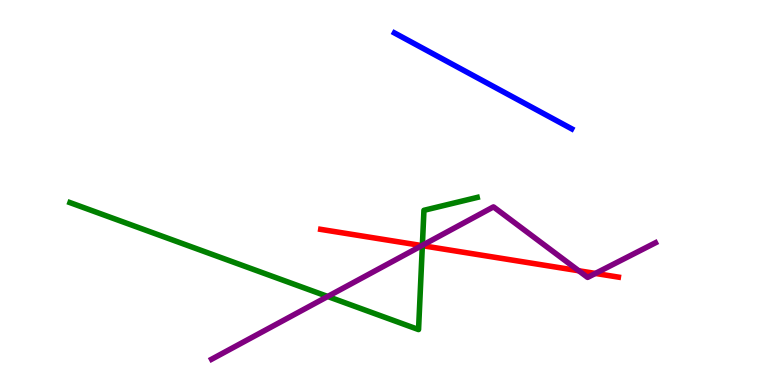[{'lines': ['blue', 'red'], 'intersections': []}, {'lines': ['green', 'red'], 'intersections': [{'x': 5.45, 'y': 3.62}]}, {'lines': ['purple', 'red'], 'intersections': [{'x': 5.44, 'y': 3.62}, {'x': 7.47, 'y': 2.97}, {'x': 7.68, 'y': 2.9}]}, {'lines': ['blue', 'green'], 'intersections': []}, {'lines': ['blue', 'purple'], 'intersections': []}, {'lines': ['green', 'purple'], 'intersections': [{'x': 4.23, 'y': 2.3}, {'x': 5.45, 'y': 3.63}]}]